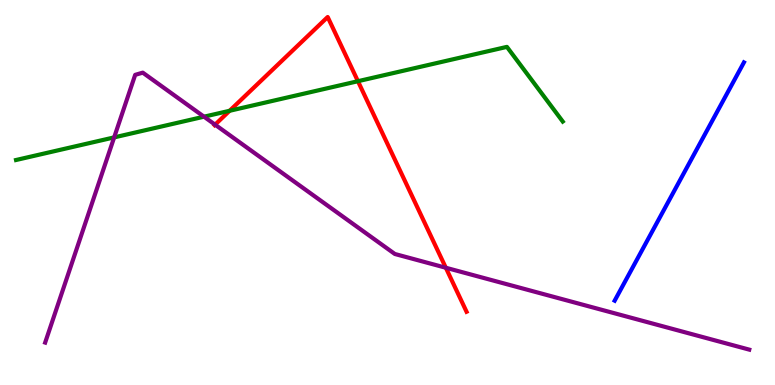[{'lines': ['blue', 'red'], 'intersections': []}, {'lines': ['green', 'red'], 'intersections': [{'x': 2.96, 'y': 7.12}, {'x': 4.62, 'y': 7.89}]}, {'lines': ['purple', 'red'], 'intersections': [{'x': 2.78, 'y': 6.76}, {'x': 5.75, 'y': 3.05}]}, {'lines': ['blue', 'green'], 'intersections': []}, {'lines': ['blue', 'purple'], 'intersections': []}, {'lines': ['green', 'purple'], 'intersections': [{'x': 1.47, 'y': 6.43}, {'x': 2.63, 'y': 6.97}]}]